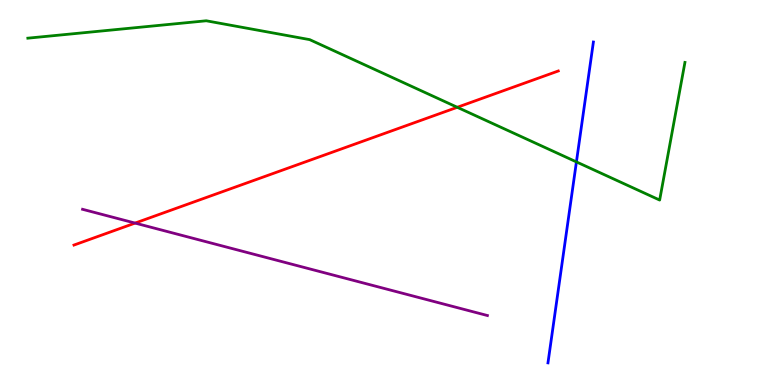[{'lines': ['blue', 'red'], 'intersections': []}, {'lines': ['green', 'red'], 'intersections': [{'x': 5.9, 'y': 7.21}]}, {'lines': ['purple', 'red'], 'intersections': [{'x': 1.74, 'y': 4.21}]}, {'lines': ['blue', 'green'], 'intersections': [{'x': 7.44, 'y': 5.79}]}, {'lines': ['blue', 'purple'], 'intersections': []}, {'lines': ['green', 'purple'], 'intersections': []}]